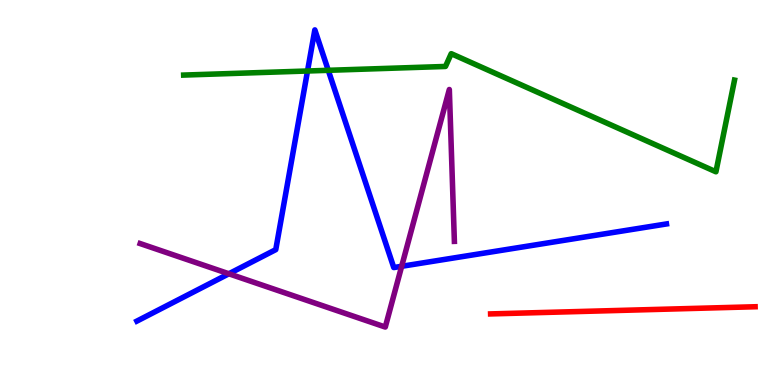[{'lines': ['blue', 'red'], 'intersections': []}, {'lines': ['green', 'red'], 'intersections': []}, {'lines': ['purple', 'red'], 'intersections': []}, {'lines': ['blue', 'green'], 'intersections': [{'x': 3.97, 'y': 8.16}, {'x': 4.24, 'y': 8.17}]}, {'lines': ['blue', 'purple'], 'intersections': [{'x': 2.95, 'y': 2.89}, {'x': 5.18, 'y': 3.08}]}, {'lines': ['green', 'purple'], 'intersections': []}]